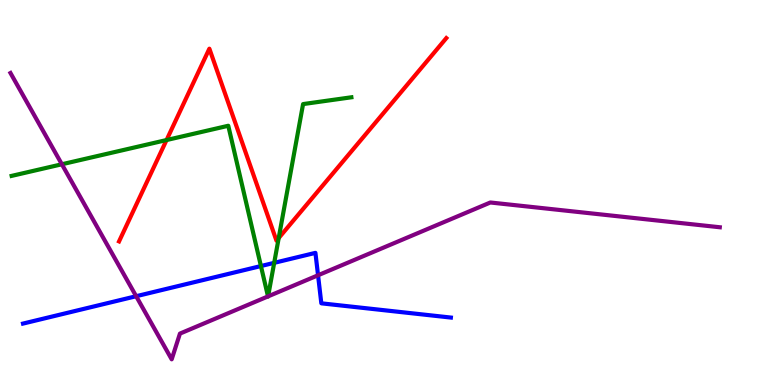[{'lines': ['blue', 'red'], 'intersections': []}, {'lines': ['green', 'red'], 'intersections': [{'x': 2.15, 'y': 6.36}, {'x': 3.6, 'y': 3.82}]}, {'lines': ['purple', 'red'], 'intersections': []}, {'lines': ['blue', 'green'], 'intersections': [{'x': 3.37, 'y': 3.09}, {'x': 3.54, 'y': 3.17}]}, {'lines': ['blue', 'purple'], 'intersections': [{'x': 1.76, 'y': 2.31}, {'x': 4.1, 'y': 2.85}]}, {'lines': ['green', 'purple'], 'intersections': [{'x': 0.798, 'y': 5.73}, {'x': 3.46, 'y': 2.3}, {'x': 3.46, 'y': 2.3}]}]